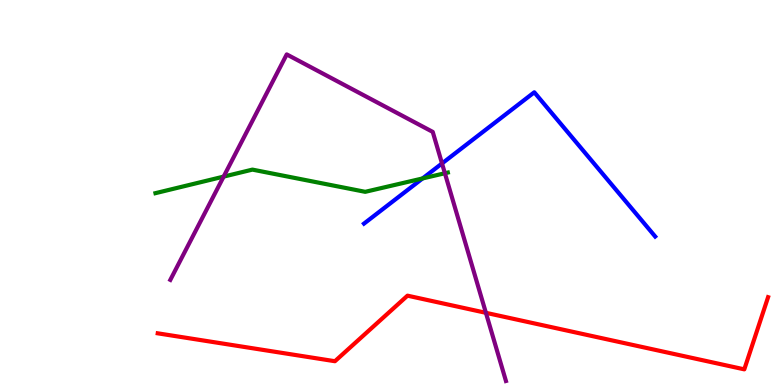[{'lines': ['blue', 'red'], 'intersections': []}, {'lines': ['green', 'red'], 'intersections': []}, {'lines': ['purple', 'red'], 'intersections': [{'x': 6.27, 'y': 1.87}]}, {'lines': ['blue', 'green'], 'intersections': [{'x': 5.45, 'y': 5.36}]}, {'lines': ['blue', 'purple'], 'intersections': [{'x': 5.7, 'y': 5.75}]}, {'lines': ['green', 'purple'], 'intersections': [{'x': 2.89, 'y': 5.41}, {'x': 5.74, 'y': 5.5}]}]